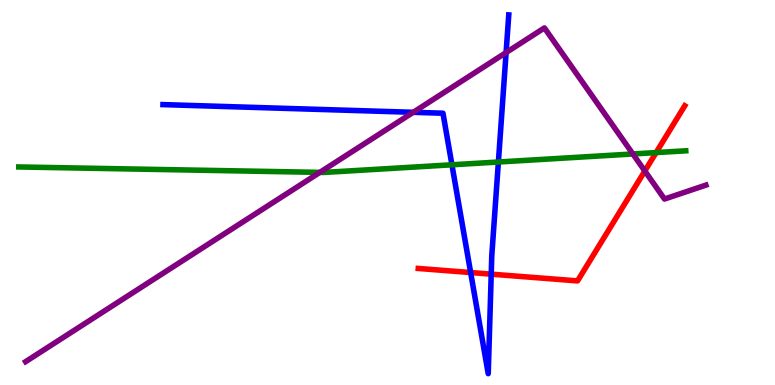[{'lines': ['blue', 'red'], 'intersections': [{'x': 6.07, 'y': 2.92}, {'x': 6.34, 'y': 2.88}]}, {'lines': ['green', 'red'], 'intersections': [{'x': 8.47, 'y': 6.04}]}, {'lines': ['purple', 'red'], 'intersections': [{'x': 8.32, 'y': 5.56}]}, {'lines': ['blue', 'green'], 'intersections': [{'x': 5.83, 'y': 5.72}, {'x': 6.43, 'y': 5.79}]}, {'lines': ['blue', 'purple'], 'intersections': [{'x': 5.33, 'y': 7.08}, {'x': 6.53, 'y': 8.63}]}, {'lines': ['green', 'purple'], 'intersections': [{'x': 4.13, 'y': 5.52}, {'x': 8.17, 'y': 6.0}]}]